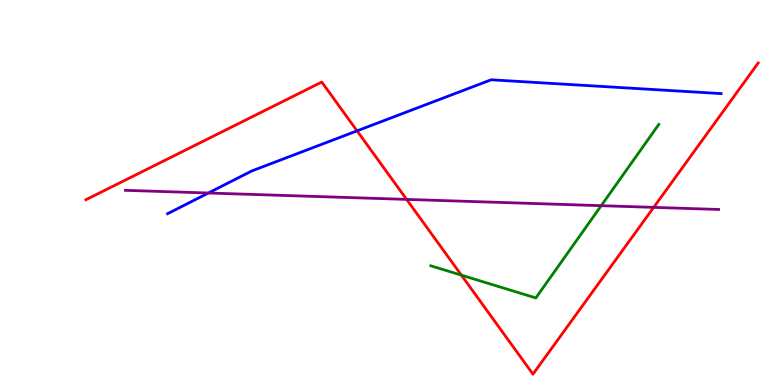[{'lines': ['blue', 'red'], 'intersections': [{'x': 4.61, 'y': 6.6}]}, {'lines': ['green', 'red'], 'intersections': [{'x': 5.95, 'y': 2.85}]}, {'lines': ['purple', 'red'], 'intersections': [{'x': 5.25, 'y': 4.82}, {'x': 8.43, 'y': 4.61}]}, {'lines': ['blue', 'green'], 'intersections': []}, {'lines': ['blue', 'purple'], 'intersections': [{'x': 2.69, 'y': 4.99}]}, {'lines': ['green', 'purple'], 'intersections': [{'x': 7.76, 'y': 4.66}]}]